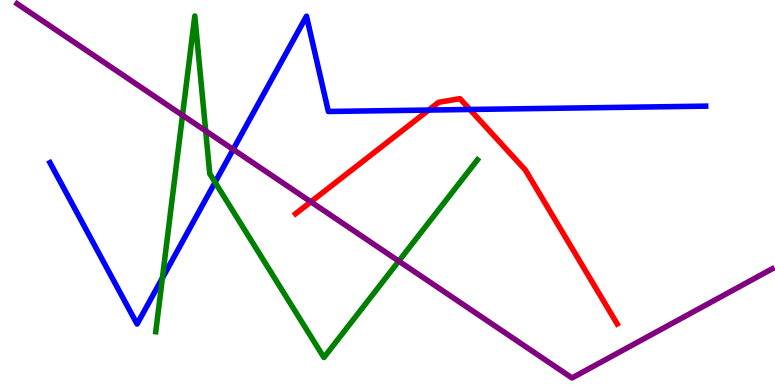[{'lines': ['blue', 'red'], 'intersections': [{'x': 5.53, 'y': 7.14}, {'x': 6.06, 'y': 7.16}]}, {'lines': ['green', 'red'], 'intersections': []}, {'lines': ['purple', 'red'], 'intersections': [{'x': 4.01, 'y': 4.76}]}, {'lines': ['blue', 'green'], 'intersections': [{'x': 2.1, 'y': 2.78}, {'x': 2.78, 'y': 5.26}]}, {'lines': ['blue', 'purple'], 'intersections': [{'x': 3.01, 'y': 6.12}]}, {'lines': ['green', 'purple'], 'intersections': [{'x': 2.36, 'y': 7.01}, {'x': 2.65, 'y': 6.6}, {'x': 5.15, 'y': 3.22}]}]